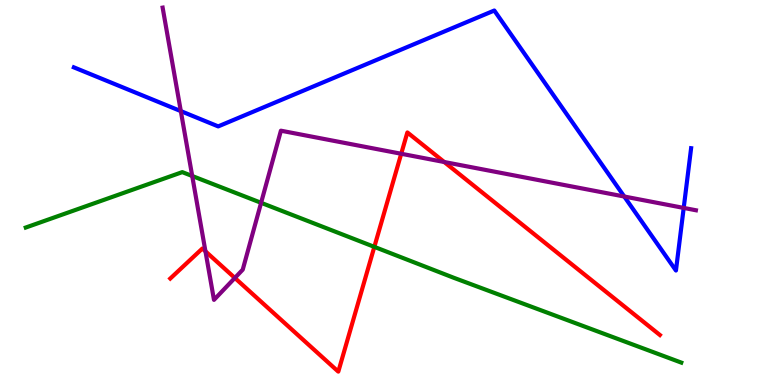[{'lines': ['blue', 'red'], 'intersections': []}, {'lines': ['green', 'red'], 'intersections': [{'x': 4.83, 'y': 3.59}]}, {'lines': ['purple', 'red'], 'intersections': [{'x': 2.65, 'y': 3.47}, {'x': 3.03, 'y': 2.78}, {'x': 5.18, 'y': 6.01}, {'x': 5.73, 'y': 5.79}]}, {'lines': ['blue', 'green'], 'intersections': []}, {'lines': ['blue', 'purple'], 'intersections': [{'x': 2.33, 'y': 7.11}, {'x': 8.05, 'y': 4.9}, {'x': 8.82, 'y': 4.6}]}, {'lines': ['green', 'purple'], 'intersections': [{'x': 2.48, 'y': 5.43}, {'x': 3.37, 'y': 4.73}]}]